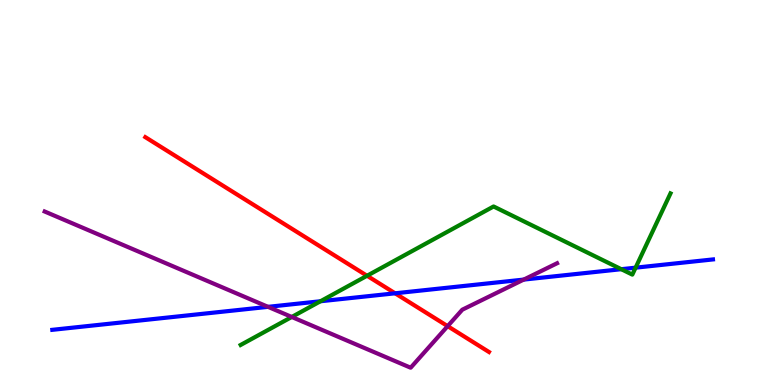[{'lines': ['blue', 'red'], 'intersections': [{'x': 5.1, 'y': 2.38}]}, {'lines': ['green', 'red'], 'intersections': [{'x': 4.74, 'y': 2.84}]}, {'lines': ['purple', 'red'], 'intersections': [{'x': 5.78, 'y': 1.53}]}, {'lines': ['blue', 'green'], 'intersections': [{'x': 4.14, 'y': 2.18}, {'x': 8.02, 'y': 3.01}, {'x': 8.2, 'y': 3.05}]}, {'lines': ['blue', 'purple'], 'intersections': [{'x': 3.46, 'y': 2.03}, {'x': 6.76, 'y': 2.74}]}, {'lines': ['green', 'purple'], 'intersections': [{'x': 3.76, 'y': 1.77}]}]